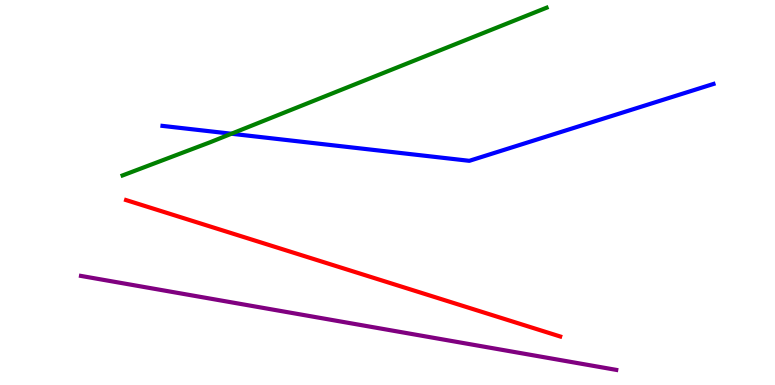[{'lines': ['blue', 'red'], 'intersections': []}, {'lines': ['green', 'red'], 'intersections': []}, {'lines': ['purple', 'red'], 'intersections': []}, {'lines': ['blue', 'green'], 'intersections': [{'x': 2.99, 'y': 6.53}]}, {'lines': ['blue', 'purple'], 'intersections': []}, {'lines': ['green', 'purple'], 'intersections': []}]